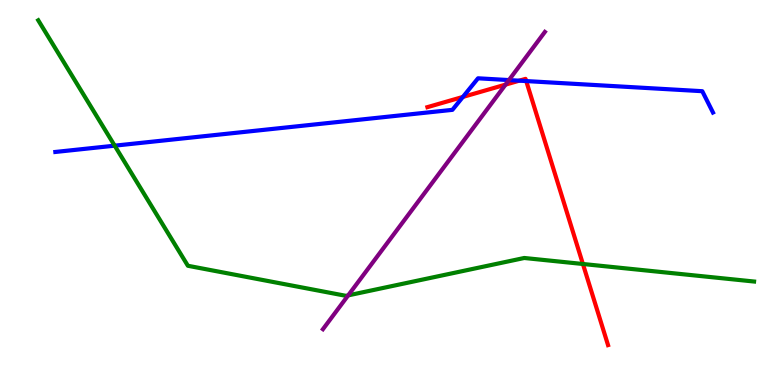[{'lines': ['blue', 'red'], 'intersections': [{'x': 5.97, 'y': 7.48}, {'x': 6.7, 'y': 7.9}, {'x': 6.79, 'y': 7.89}]}, {'lines': ['green', 'red'], 'intersections': [{'x': 7.52, 'y': 3.14}]}, {'lines': ['purple', 'red'], 'intersections': [{'x': 6.52, 'y': 7.8}]}, {'lines': ['blue', 'green'], 'intersections': [{'x': 1.48, 'y': 6.22}]}, {'lines': ['blue', 'purple'], 'intersections': [{'x': 6.57, 'y': 7.92}]}, {'lines': ['green', 'purple'], 'intersections': [{'x': 4.49, 'y': 2.33}]}]